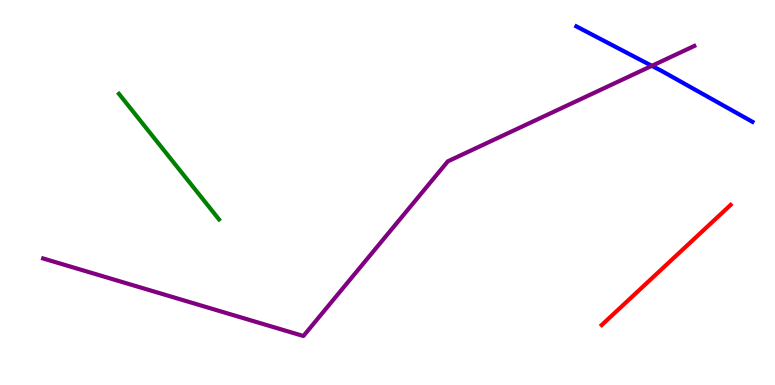[{'lines': ['blue', 'red'], 'intersections': []}, {'lines': ['green', 'red'], 'intersections': []}, {'lines': ['purple', 'red'], 'intersections': []}, {'lines': ['blue', 'green'], 'intersections': []}, {'lines': ['blue', 'purple'], 'intersections': [{'x': 8.41, 'y': 8.29}]}, {'lines': ['green', 'purple'], 'intersections': []}]